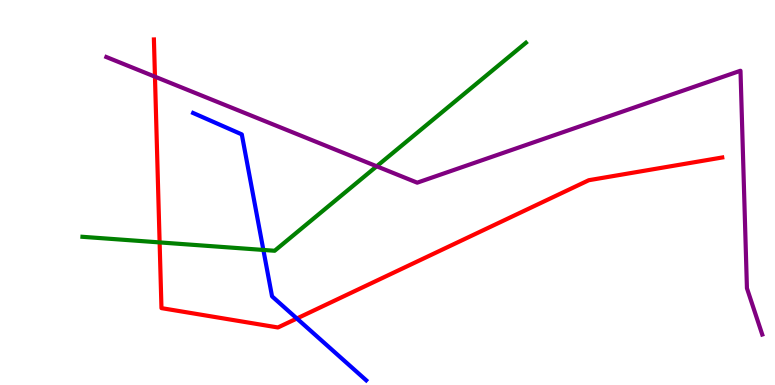[{'lines': ['blue', 'red'], 'intersections': [{'x': 3.83, 'y': 1.73}]}, {'lines': ['green', 'red'], 'intersections': [{'x': 2.06, 'y': 3.7}]}, {'lines': ['purple', 'red'], 'intersections': [{'x': 2.0, 'y': 8.01}]}, {'lines': ['blue', 'green'], 'intersections': [{'x': 3.4, 'y': 3.51}]}, {'lines': ['blue', 'purple'], 'intersections': []}, {'lines': ['green', 'purple'], 'intersections': [{'x': 4.86, 'y': 5.68}]}]